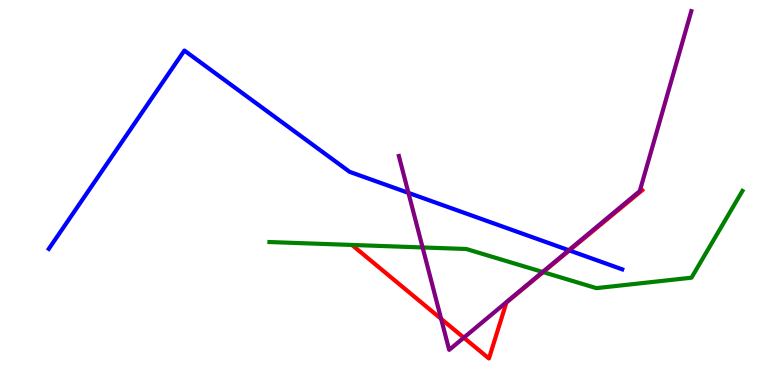[{'lines': ['blue', 'red'], 'intersections': [{'x': 7.35, 'y': 3.5}]}, {'lines': ['green', 'red'], 'intersections': [{'x': 7.01, 'y': 2.93}]}, {'lines': ['purple', 'red'], 'intersections': [{'x': 5.69, 'y': 1.72}, {'x': 5.98, 'y': 1.23}]}, {'lines': ['blue', 'green'], 'intersections': []}, {'lines': ['blue', 'purple'], 'intersections': [{'x': 5.27, 'y': 4.99}, {'x': 7.34, 'y': 3.5}]}, {'lines': ['green', 'purple'], 'intersections': [{'x': 5.45, 'y': 3.57}, {'x': 7.0, 'y': 2.94}]}]